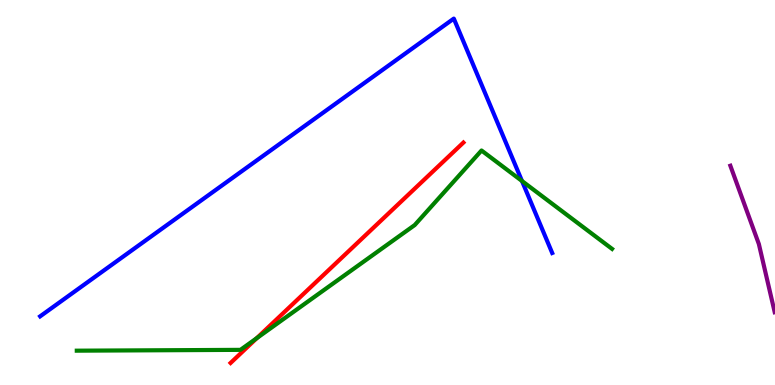[{'lines': ['blue', 'red'], 'intersections': []}, {'lines': ['green', 'red'], 'intersections': [{'x': 3.31, 'y': 1.22}]}, {'lines': ['purple', 'red'], 'intersections': []}, {'lines': ['blue', 'green'], 'intersections': [{'x': 6.74, 'y': 5.3}]}, {'lines': ['blue', 'purple'], 'intersections': []}, {'lines': ['green', 'purple'], 'intersections': []}]